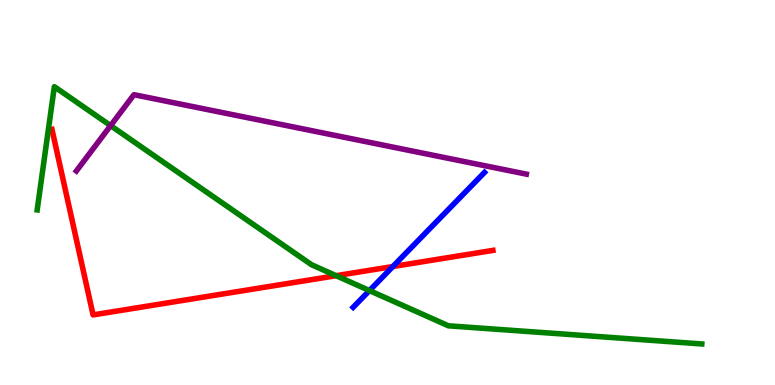[{'lines': ['blue', 'red'], 'intersections': [{'x': 5.07, 'y': 3.08}]}, {'lines': ['green', 'red'], 'intersections': [{'x': 4.34, 'y': 2.84}]}, {'lines': ['purple', 'red'], 'intersections': []}, {'lines': ['blue', 'green'], 'intersections': [{'x': 4.77, 'y': 2.45}]}, {'lines': ['blue', 'purple'], 'intersections': []}, {'lines': ['green', 'purple'], 'intersections': [{'x': 1.43, 'y': 6.74}]}]